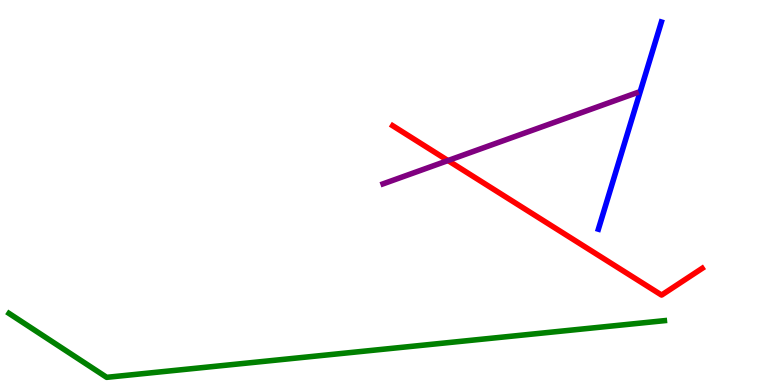[{'lines': ['blue', 'red'], 'intersections': []}, {'lines': ['green', 'red'], 'intersections': []}, {'lines': ['purple', 'red'], 'intersections': [{'x': 5.78, 'y': 5.83}]}, {'lines': ['blue', 'green'], 'intersections': []}, {'lines': ['blue', 'purple'], 'intersections': []}, {'lines': ['green', 'purple'], 'intersections': []}]